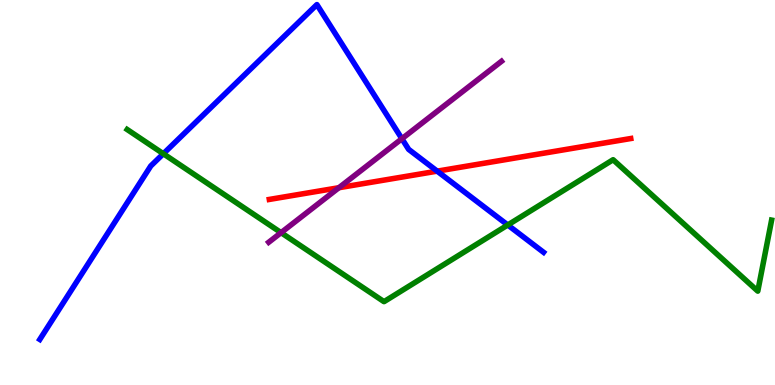[{'lines': ['blue', 'red'], 'intersections': [{'x': 5.64, 'y': 5.55}]}, {'lines': ['green', 'red'], 'intersections': []}, {'lines': ['purple', 'red'], 'intersections': [{'x': 4.37, 'y': 5.12}]}, {'lines': ['blue', 'green'], 'intersections': [{'x': 2.11, 'y': 6.01}, {'x': 6.55, 'y': 4.16}]}, {'lines': ['blue', 'purple'], 'intersections': [{'x': 5.19, 'y': 6.4}]}, {'lines': ['green', 'purple'], 'intersections': [{'x': 3.63, 'y': 3.96}]}]